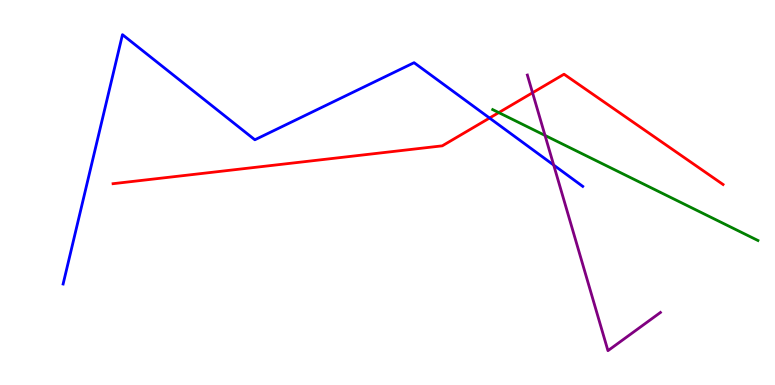[{'lines': ['blue', 'red'], 'intersections': [{'x': 6.32, 'y': 6.93}]}, {'lines': ['green', 'red'], 'intersections': [{'x': 6.44, 'y': 7.08}]}, {'lines': ['purple', 'red'], 'intersections': [{'x': 6.87, 'y': 7.59}]}, {'lines': ['blue', 'green'], 'intersections': []}, {'lines': ['blue', 'purple'], 'intersections': [{'x': 7.14, 'y': 5.71}]}, {'lines': ['green', 'purple'], 'intersections': [{'x': 7.03, 'y': 6.48}]}]